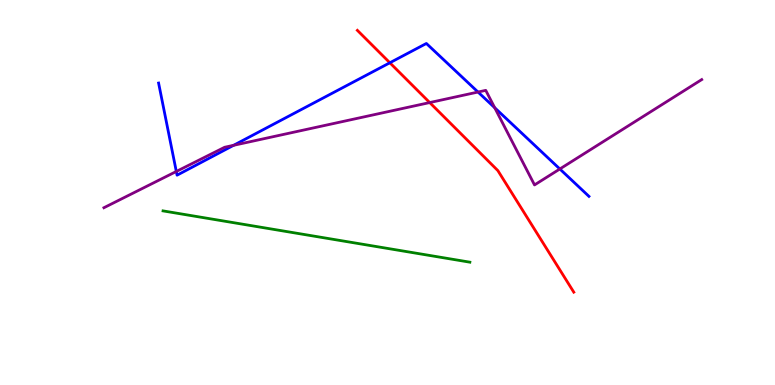[{'lines': ['blue', 'red'], 'intersections': [{'x': 5.03, 'y': 8.37}]}, {'lines': ['green', 'red'], 'intersections': []}, {'lines': ['purple', 'red'], 'intersections': [{'x': 5.54, 'y': 7.34}]}, {'lines': ['blue', 'green'], 'intersections': []}, {'lines': ['blue', 'purple'], 'intersections': [{'x': 2.28, 'y': 5.55}, {'x': 3.01, 'y': 6.23}, {'x': 6.17, 'y': 7.61}, {'x': 6.38, 'y': 7.2}, {'x': 7.22, 'y': 5.61}]}, {'lines': ['green', 'purple'], 'intersections': []}]